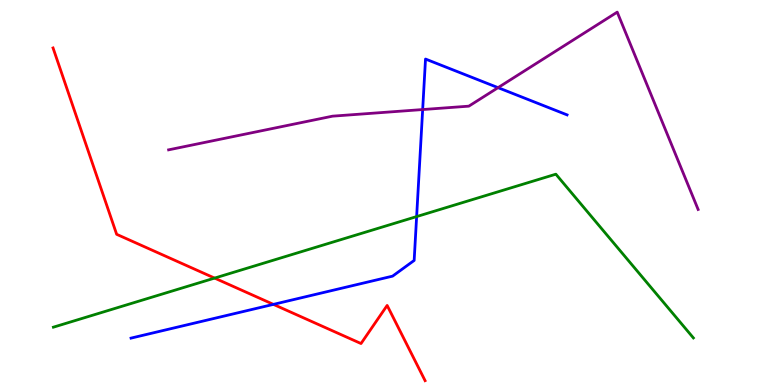[{'lines': ['blue', 'red'], 'intersections': [{'x': 3.53, 'y': 2.09}]}, {'lines': ['green', 'red'], 'intersections': [{'x': 2.77, 'y': 2.78}]}, {'lines': ['purple', 'red'], 'intersections': []}, {'lines': ['blue', 'green'], 'intersections': [{'x': 5.38, 'y': 4.37}]}, {'lines': ['blue', 'purple'], 'intersections': [{'x': 5.45, 'y': 7.15}, {'x': 6.43, 'y': 7.72}]}, {'lines': ['green', 'purple'], 'intersections': []}]